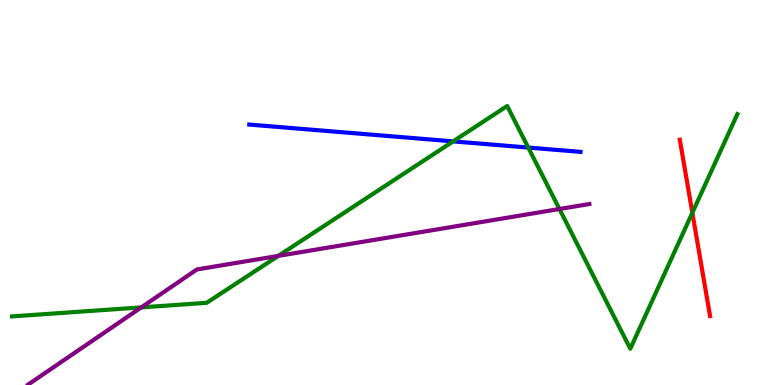[{'lines': ['blue', 'red'], 'intersections': []}, {'lines': ['green', 'red'], 'intersections': [{'x': 8.93, 'y': 4.47}]}, {'lines': ['purple', 'red'], 'intersections': []}, {'lines': ['blue', 'green'], 'intersections': [{'x': 5.85, 'y': 6.33}, {'x': 6.82, 'y': 6.17}]}, {'lines': ['blue', 'purple'], 'intersections': []}, {'lines': ['green', 'purple'], 'intersections': [{'x': 1.82, 'y': 2.02}, {'x': 3.59, 'y': 3.35}, {'x': 7.22, 'y': 4.57}]}]